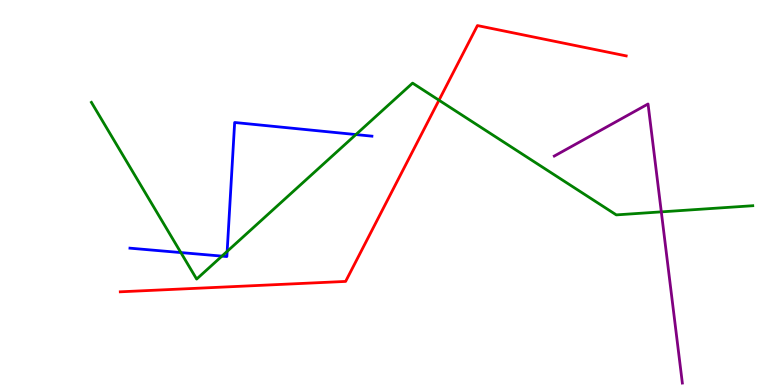[{'lines': ['blue', 'red'], 'intersections': []}, {'lines': ['green', 'red'], 'intersections': [{'x': 5.66, 'y': 7.4}]}, {'lines': ['purple', 'red'], 'intersections': []}, {'lines': ['blue', 'green'], 'intersections': [{'x': 2.33, 'y': 3.44}, {'x': 2.86, 'y': 3.35}, {'x': 2.93, 'y': 3.47}, {'x': 4.59, 'y': 6.5}]}, {'lines': ['blue', 'purple'], 'intersections': []}, {'lines': ['green', 'purple'], 'intersections': [{'x': 8.53, 'y': 4.5}]}]